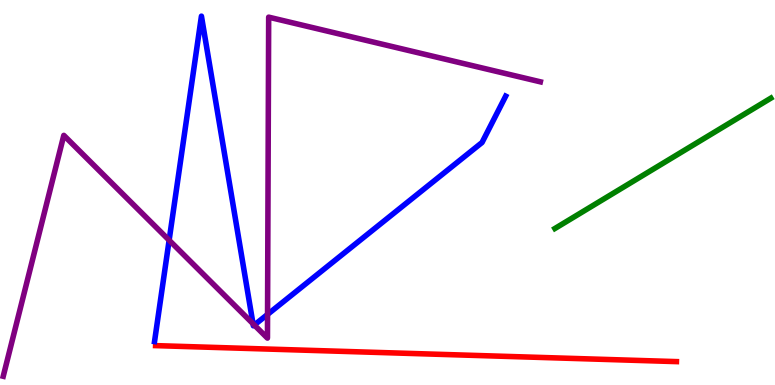[{'lines': ['blue', 'red'], 'intersections': []}, {'lines': ['green', 'red'], 'intersections': []}, {'lines': ['purple', 'red'], 'intersections': []}, {'lines': ['blue', 'green'], 'intersections': []}, {'lines': ['blue', 'purple'], 'intersections': [{'x': 2.18, 'y': 3.76}, {'x': 3.26, 'y': 1.59}, {'x': 3.28, 'y': 1.56}, {'x': 3.45, 'y': 1.83}]}, {'lines': ['green', 'purple'], 'intersections': []}]